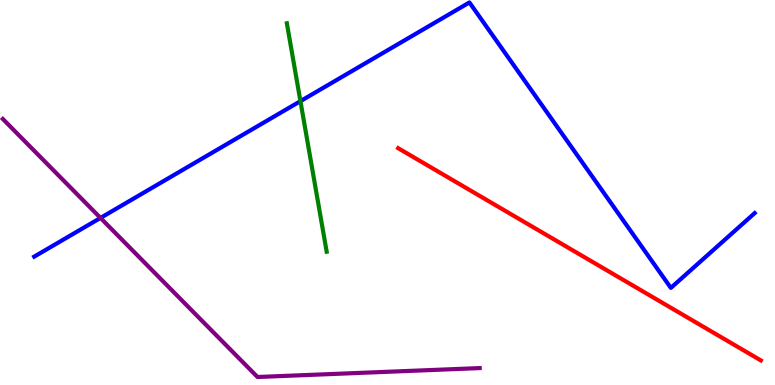[{'lines': ['blue', 'red'], 'intersections': []}, {'lines': ['green', 'red'], 'intersections': []}, {'lines': ['purple', 'red'], 'intersections': []}, {'lines': ['blue', 'green'], 'intersections': [{'x': 3.88, 'y': 7.37}]}, {'lines': ['blue', 'purple'], 'intersections': [{'x': 1.3, 'y': 4.34}]}, {'lines': ['green', 'purple'], 'intersections': []}]